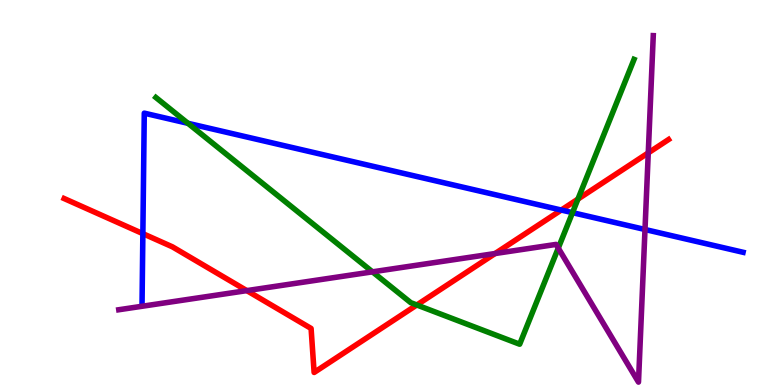[{'lines': ['blue', 'red'], 'intersections': [{'x': 1.84, 'y': 3.93}, {'x': 7.24, 'y': 4.54}]}, {'lines': ['green', 'red'], 'intersections': [{'x': 5.38, 'y': 2.08}, {'x': 7.46, 'y': 4.83}]}, {'lines': ['purple', 'red'], 'intersections': [{'x': 3.18, 'y': 2.45}, {'x': 6.39, 'y': 3.42}, {'x': 8.36, 'y': 6.03}]}, {'lines': ['blue', 'green'], 'intersections': [{'x': 2.43, 'y': 6.8}, {'x': 7.39, 'y': 4.48}]}, {'lines': ['blue', 'purple'], 'intersections': [{'x': 8.32, 'y': 4.04}]}, {'lines': ['green', 'purple'], 'intersections': [{'x': 4.81, 'y': 2.94}, {'x': 7.2, 'y': 3.56}]}]